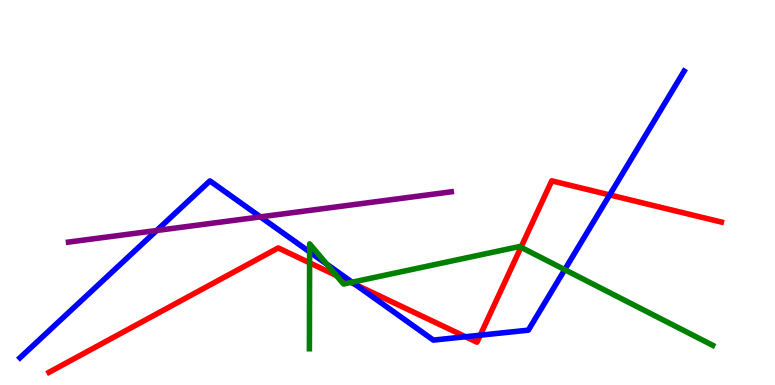[{'lines': ['blue', 'red'], 'intersections': [{'x': 4.58, 'y': 2.61}, {'x': 6.01, 'y': 1.25}, {'x': 6.2, 'y': 1.29}, {'x': 7.87, 'y': 4.94}]}, {'lines': ['green', 'red'], 'intersections': [{'x': 3.99, 'y': 3.17}, {'x': 4.34, 'y': 2.84}, {'x': 4.53, 'y': 2.66}, {'x': 6.72, 'y': 3.58}]}, {'lines': ['purple', 'red'], 'intersections': []}, {'lines': ['blue', 'green'], 'intersections': [{'x': 3.99, 'y': 3.46}, {'x': 4.22, 'y': 3.14}, {'x': 4.54, 'y': 2.67}, {'x': 7.29, 'y': 3.0}]}, {'lines': ['blue', 'purple'], 'intersections': [{'x': 2.02, 'y': 4.01}, {'x': 3.36, 'y': 4.37}]}, {'lines': ['green', 'purple'], 'intersections': []}]